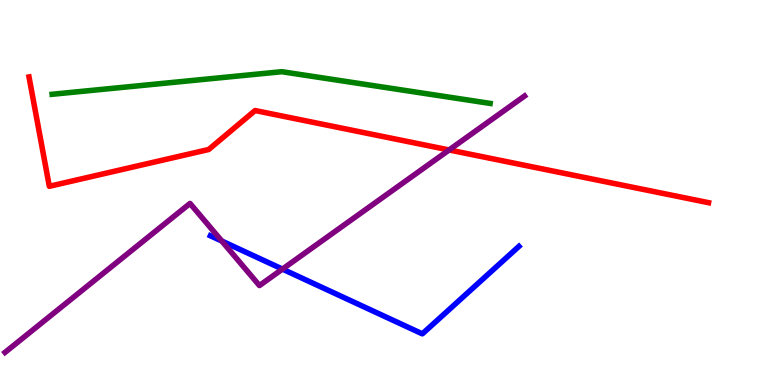[{'lines': ['blue', 'red'], 'intersections': []}, {'lines': ['green', 'red'], 'intersections': []}, {'lines': ['purple', 'red'], 'intersections': [{'x': 5.79, 'y': 6.1}]}, {'lines': ['blue', 'green'], 'intersections': []}, {'lines': ['blue', 'purple'], 'intersections': [{'x': 2.86, 'y': 3.74}, {'x': 3.64, 'y': 3.01}]}, {'lines': ['green', 'purple'], 'intersections': []}]